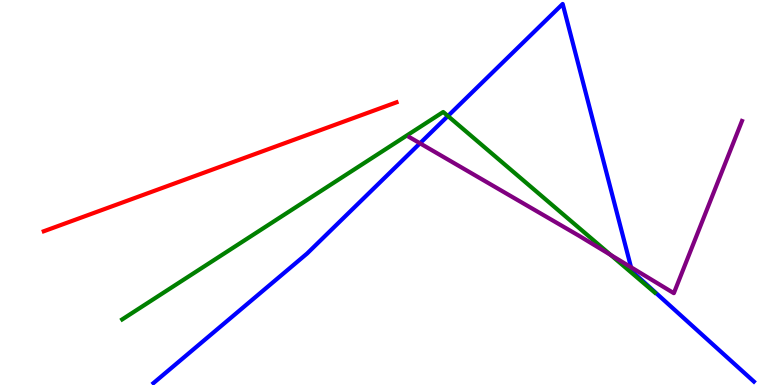[{'lines': ['blue', 'red'], 'intersections': []}, {'lines': ['green', 'red'], 'intersections': []}, {'lines': ['purple', 'red'], 'intersections': []}, {'lines': ['blue', 'green'], 'intersections': [{'x': 5.78, 'y': 6.99}]}, {'lines': ['blue', 'purple'], 'intersections': [{'x': 5.42, 'y': 6.28}, {'x': 8.14, 'y': 3.06}]}, {'lines': ['green', 'purple'], 'intersections': [{'x': 7.88, 'y': 3.38}]}]